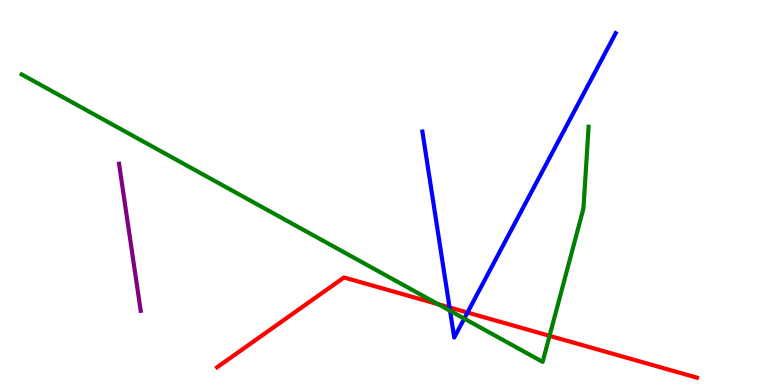[{'lines': ['blue', 'red'], 'intersections': [{'x': 5.8, 'y': 2.01}, {'x': 6.03, 'y': 1.88}]}, {'lines': ['green', 'red'], 'intersections': [{'x': 5.65, 'y': 2.1}, {'x': 7.09, 'y': 1.28}]}, {'lines': ['purple', 'red'], 'intersections': []}, {'lines': ['blue', 'green'], 'intersections': [{'x': 5.81, 'y': 1.93}, {'x': 5.99, 'y': 1.72}]}, {'lines': ['blue', 'purple'], 'intersections': []}, {'lines': ['green', 'purple'], 'intersections': []}]